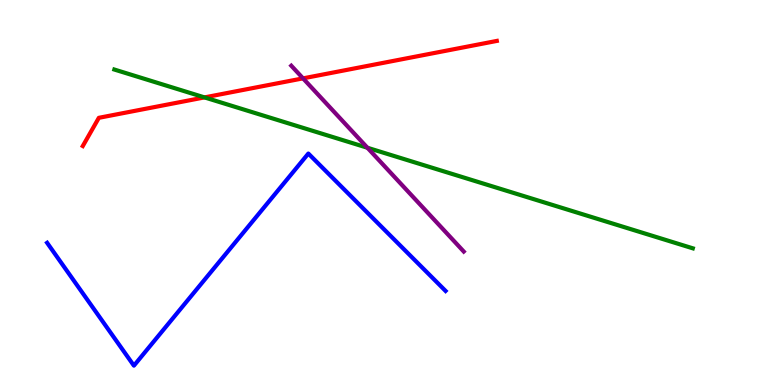[{'lines': ['blue', 'red'], 'intersections': []}, {'lines': ['green', 'red'], 'intersections': [{'x': 2.64, 'y': 7.47}]}, {'lines': ['purple', 'red'], 'intersections': [{'x': 3.91, 'y': 7.96}]}, {'lines': ['blue', 'green'], 'intersections': []}, {'lines': ['blue', 'purple'], 'intersections': []}, {'lines': ['green', 'purple'], 'intersections': [{'x': 4.74, 'y': 6.16}]}]